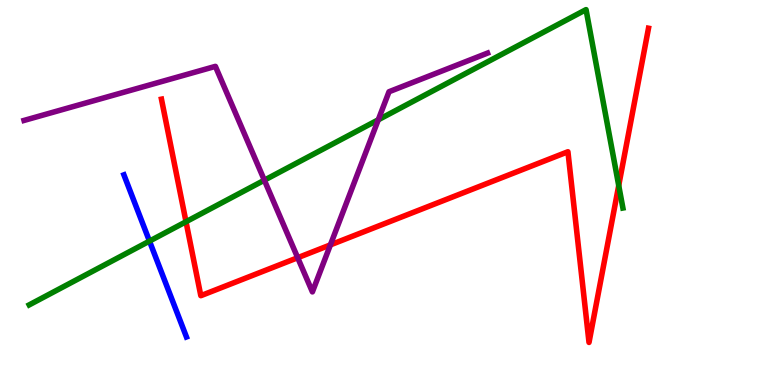[{'lines': ['blue', 'red'], 'intersections': []}, {'lines': ['green', 'red'], 'intersections': [{'x': 2.4, 'y': 4.24}, {'x': 7.98, 'y': 5.18}]}, {'lines': ['purple', 'red'], 'intersections': [{'x': 3.84, 'y': 3.31}, {'x': 4.26, 'y': 3.64}]}, {'lines': ['blue', 'green'], 'intersections': [{'x': 1.93, 'y': 3.74}]}, {'lines': ['blue', 'purple'], 'intersections': []}, {'lines': ['green', 'purple'], 'intersections': [{'x': 3.41, 'y': 5.32}, {'x': 4.88, 'y': 6.89}]}]